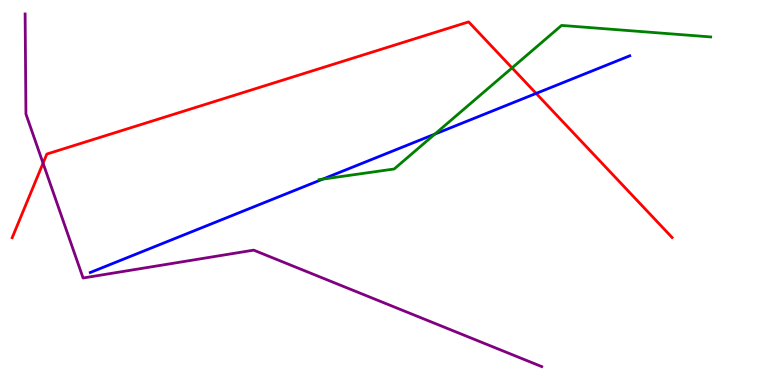[{'lines': ['blue', 'red'], 'intersections': [{'x': 6.92, 'y': 7.57}]}, {'lines': ['green', 'red'], 'intersections': [{'x': 6.61, 'y': 8.24}]}, {'lines': ['purple', 'red'], 'intersections': [{'x': 0.556, 'y': 5.76}]}, {'lines': ['blue', 'green'], 'intersections': [{'x': 4.17, 'y': 5.35}, {'x': 5.61, 'y': 6.52}]}, {'lines': ['blue', 'purple'], 'intersections': []}, {'lines': ['green', 'purple'], 'intersections': []}]